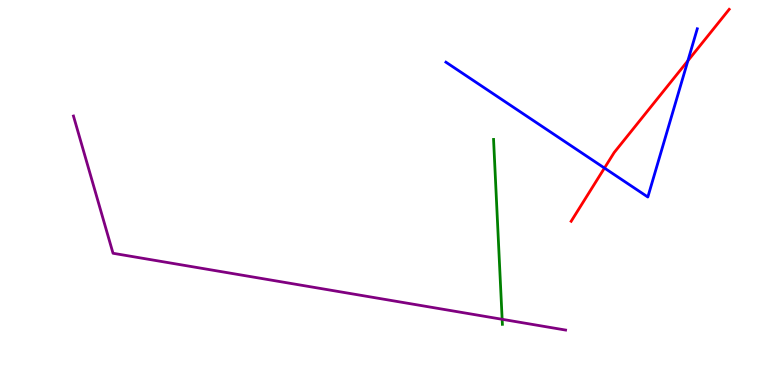[{'lines': ['blue', 'red'], 'intersections': [{'x': 7.8, 'y': 5.64}, {'x': 8.88, 'y': 8.42}]}, {'lines': ['green', 'red'], 'intersections': []}, {'lines': ['purple', 'red'], 'intersections': []}, {'lines': ['blue', 'green'], 'intersections': []}, {'lines': ['blue', 'purple'], 'intersections': []}, {'lines': ['green', 'purple'], 'intersections': [{'x': 6.48, 'y': 1.71}]}]